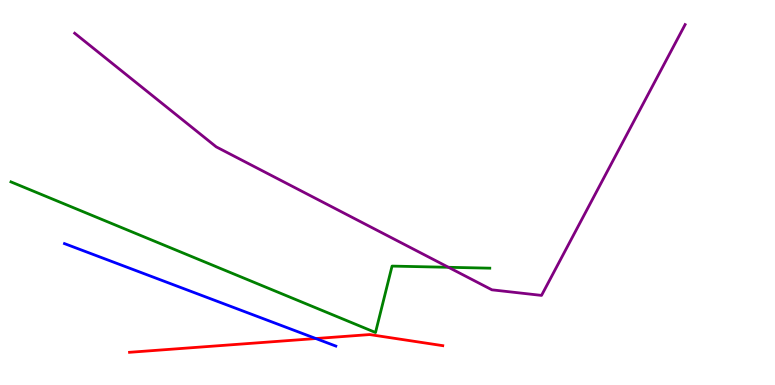[{'lines': ['blue', 'red'], 'intersections': [{'x': 4.08, 'y': 1.21}]}, {'lines': ['green', 'red'], 'intersections': []}, {'lines': ['purple', 'red'], 'intersections': []}, {'lines': ['blue', 'green'], 'intersections': []}, {'lines': ['blue', 'purple'], 'intersections': []}, {'lines': ['green', 'purple'], 'intersections': [{'x': 5.79, 'y': 3.06}]}]